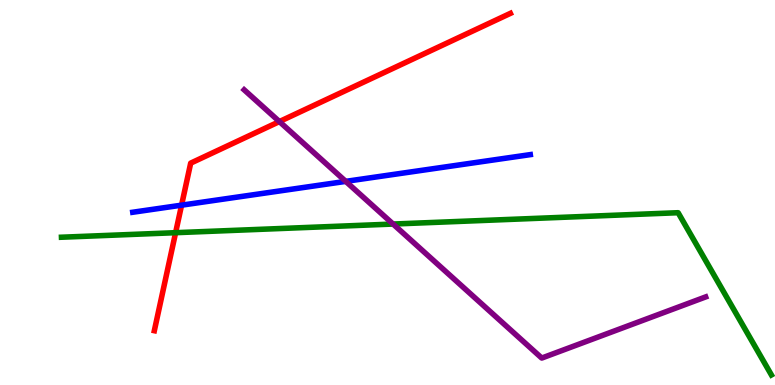[{'lines': ['blue', 'red'], 'intersections': [{'x': 2.34, 'y': 4.67}]}, {'lines': ['green', 'red'], 'intersections': [{'x': 2.27, 'y': 3.96}]}, {'lines': ['purple', 'red'], 'intersections': [{'x': 3.61, 'y': 6.84}]}, {'lines': ['blue', 'green'], 'intersections': []}, {'lines': ['blue', 'purple'], 'intersections': [{'x': 4.46, 'y': 5.29}]}, {'lines': ['green', 'purple'], 'intersections': [{'x': 5.07, 'y': 4.18}]}]